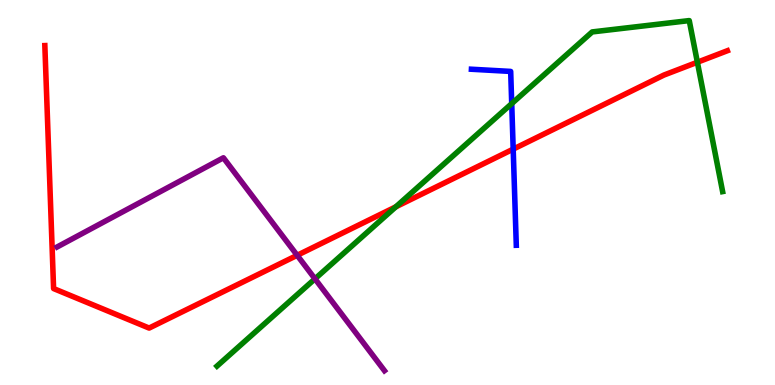[{'lines': ['blue', 'red'], 'intersections': [{'x': 6.62, 'y': 6.13}]}, {'lines': ['green', 'red'], 'intersections': [{'x': 5.11, 'y': 4.63}, {'x': 9.0, 'y': 8.38}]}, {'lines': ['purple', 'red'], 'intersections': [{'x': 3.83, 'y': 3.37}]}, {'lines': ['blue', 'green'], 'intersections': [{'x': 6.6, 'y': 7.31}]}, {'lines': ['blue', 'purple'], 'intersections': []}, {'lines': ['green', 'purple'], 'intersections': [{'x': 4.06, 'y': 2.76}]}]